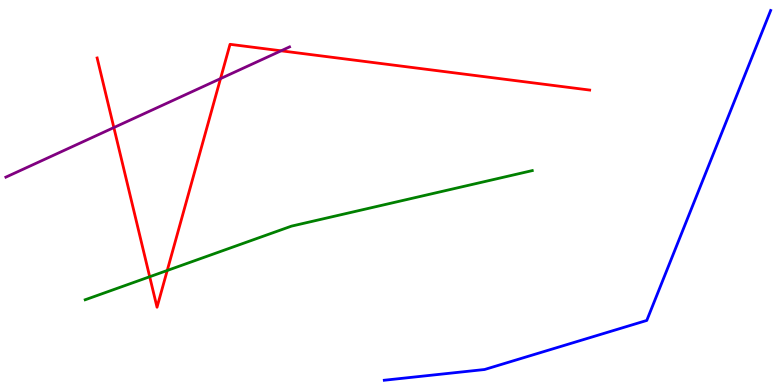[{'lines': ['blue', 'red'], 'intersections': []}, {'lines': ['green', 'red'], 'intersections': [{'x': 1.93, 'y': 2.81}, {'x': 2.16, 'y': 2.97}]}, {'lines': ['purple', 'red'], 'intersections': [{'x': 1.47, 'y': 6.69}, {'x': 2.85, 'y': 7.96}, {'x': 3.63, 'y': 8.68}]}, {'lines': ['blue', 'green'], 'intersections': []}, {'lines': ['blue', 'purple'], 'intersections': []}, {'lines': ['green', 'purple'], 'intersections': []}]